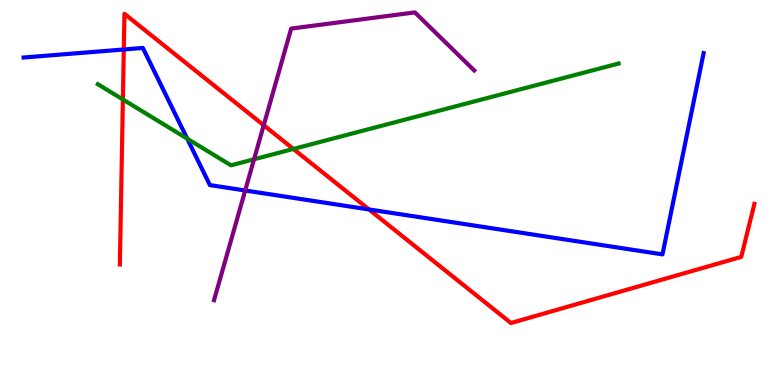[{'lines': ['blue', 'red'], 'intersections': [{'x': 1.6, 'y': 8.71}, {'x': 4.76, 'y': 4.56}]}, {'lines': ['green', 'red'], 'intersections': [{'x': 1.59, 'y': 7.42}, {'x': 3.79, 'y': 6.13}]}, {'lines': ['purple', 'red'], 'intersections': [{'x': 3.4, 'y': 6.75}]}, {'lines': ['blue', 'green'], 'intersections': [{'x': 2.42, 'y': 6.4}]}, {'lines': ['blue', 'purple'], 'intersections': [{'x': 3.16, 'y': 5.05}]}, {'lines': ['green', 'purple'], 'intersections': [{'x': 3.28, 'y': 5.86}]}]